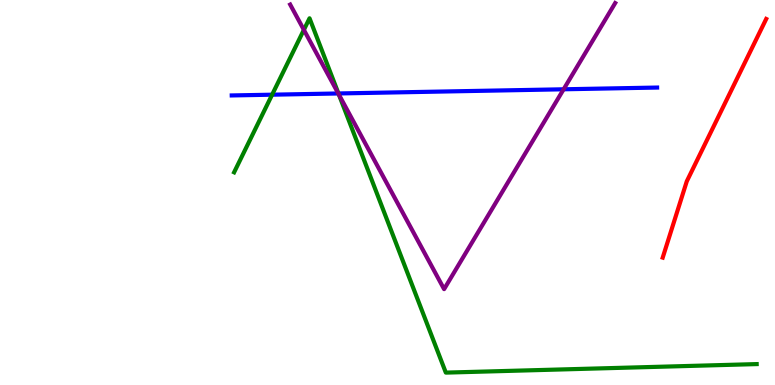[{'lines': ['blue', 'red'], 'intersections': []}, {'lines': ['green', 'red'], 'intersections': []}, {'lines': ['purple', 'red'], 'intersections': []}, {'lines': ['blue', 'green'], 'intersections': [{'x': 3.51, 'y': 7.54}, {'x': 4.37, 'y': 7.57}]}, {'lines': ['blue', 'purple'], 'intersections': [{'x': 4.36, 'y': 7.57}, {'x': 7.27, 'y': 7.68}]}, {'lines': ['green', 'purple'], 'intersections': [{'x': 3.92, 'y': 9.22}, {'x': 4.37, 'y': 7.54}]}]